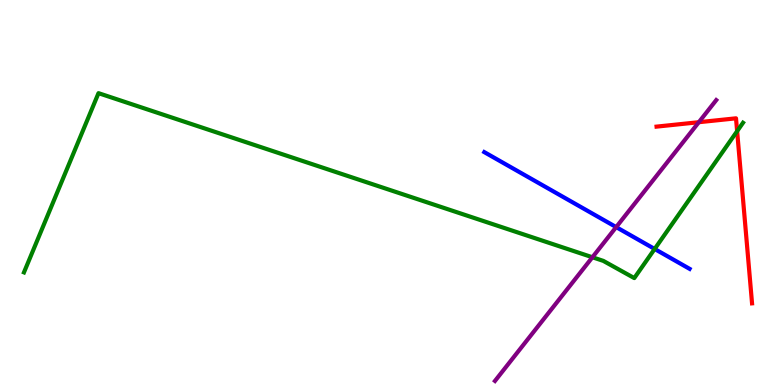[{'lines': ['blue', 'red'], 'intersections': []}, {'lines': ['green', 'red'], 'intersections': [{'x': 9.51, 'y': 6.59}]}, {'lines': ['purple', 'red'], 'intersections': [{'x': 9.02, 'y': 6.83}]}, {'lines': ['blue', 'green'], 'intersections': [{'x': 8.45, 'y': 3.53}]}, {'lines': ['blue', 'purple'], 'intersections': [{'x': 7.95, 'y': 4.1}]}, {'lines': ['green', 'purple'], 'intersections': [{'x': 7.64, 'y': 3.32}]}]